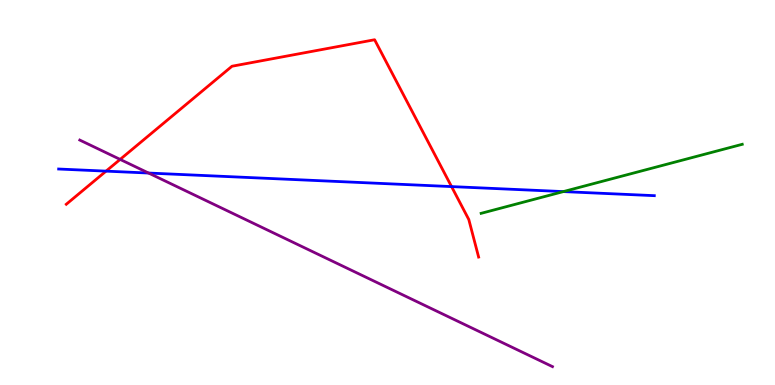[{'lines': ['blue', 'red'], 'intersections': [{'x': 1.37, 'y': 5.55}, {'x': 5.83, 'y': 5.15}]}, {'lines': ['green', 'red'], 'intersections': []}, {'lines': ['purple', 'red'], 'intersections': [{'x': 1.55, 'y': 5.86}]}, {'lines': ['blue', 'green'], 'intersections': [{'x': 7.27, 'y': 5.02}]}, {'lines': ['blue', 'purple'], 'intersections': [{'x': 1.92, 'y': 5.51}]}, {'lines': ['green', 'purple'], 'intersections': []}]